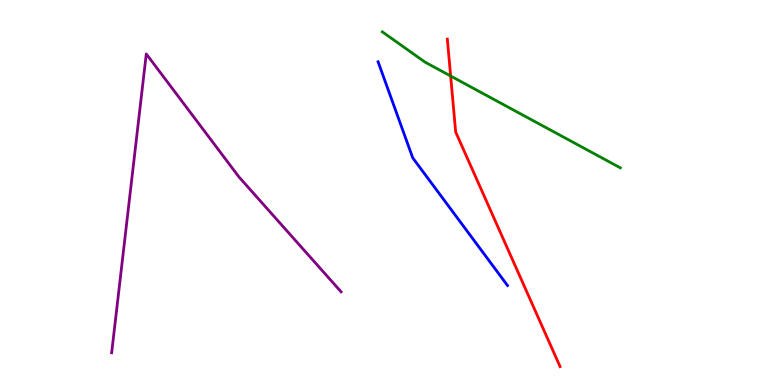[{'lines': ['blue', 'red'], 'intersections': []}, {'lines': ['green', 'red'], 'intersections': [{'x': 5.81, 'y': 8.03}]}, {'lines': ['purple', 'red'], 'intersections': []}, {'lines': ['blue', 'green'], 'intersections': []}, {'lines': ['blue', 'purple'], 'intersections': []}, {'lines': ['green', 'purple'], 'intersections': []}]